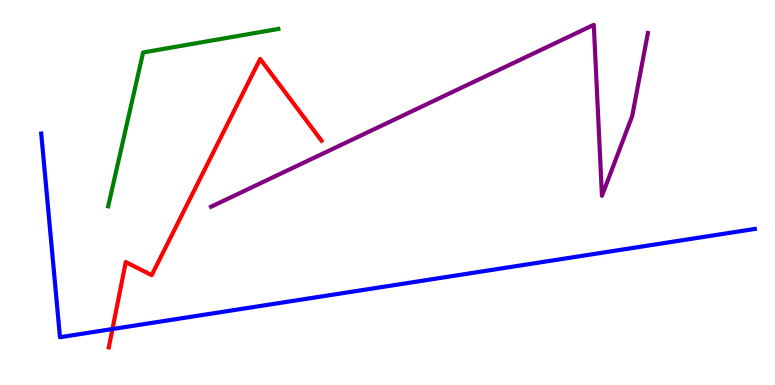[{'lines': ['blue', 'red'], 'intersections': [{'x': 1.45, 'y': 1.45}]}, {'lines': ['green', 'red'], 'intersections': []}, {'lines': ['purple', 'red'], 'intersections': []}, {'lines': ['blue', 'green'], 'intersections': []}, {'lines': ['blue', 'purple'], 'intersections': []}, {'lines': ['green', 'purple'], 'intersections': []}]